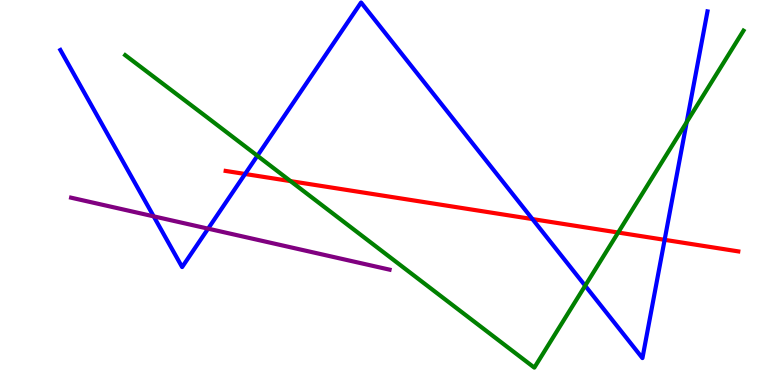[{'lines': ['blue', 'red'], 'intersections': [{'x': 3.16, 'y': 5.48}, {'x': 6.87, 'y': 4.31}, {'x': 8.58, 'y': 3.77}]}, {'lines': ['green', 'red'], 'intersections': [{'x': 3.75, 'y': 5.3}, {'x': 7.98, 'y': 3.96}]}, {'lines': ['purple', 'red'], 'intersections': []}, {'lines': ['blue', 'green'], 'intersections': [{'x': 3.32, 'y': 5.95}, {'x': 7.55, 'y': 2.58}, {'x': 8.86, 'y': 6.83}]}, {'lines': ['blue', 'purple'], 'intersections': [{'x': 1.98, 'y': 4.38}, {'x': 2.69, 'y': 4.06}]}, {'lines': ['green', 'purple'], 'intersections': []}]